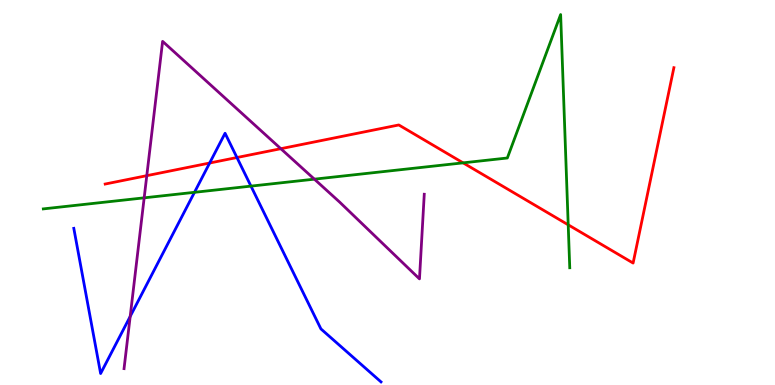[{'lines': ['blue', 'red'], 'intersections': [{'x': 2.71, 'y': 5.77}, {'x': 3.06, 'y': 5.91}]}, {'lines': ['green', 'red'], 'intersections': [{'x': 5.98, 'y': 5.77}, {'x': 7.33, 'y': 4.16}]}, {'lines': ['purple', 'red'], 'intersections': [{'x': 1.89, 'y': 5.44}, {'x': 3.62, 'y': 6.14}]}, {'lines': ['blue', 'green'], 'intersections': [{'x': 2.51, 'y': 5.0}, {'x': 3.24, 'y': 5.17}]}, {'lines': ['blue', 'purple'], 'intersections': [{'x': 1.68, 'y': 1.78}]}, {'lines': ['green', 'purple'], 'intersections': [{'x': 1.86, 'y': 4.86}, {'x': 4.06, 'y': 5.35}]}]